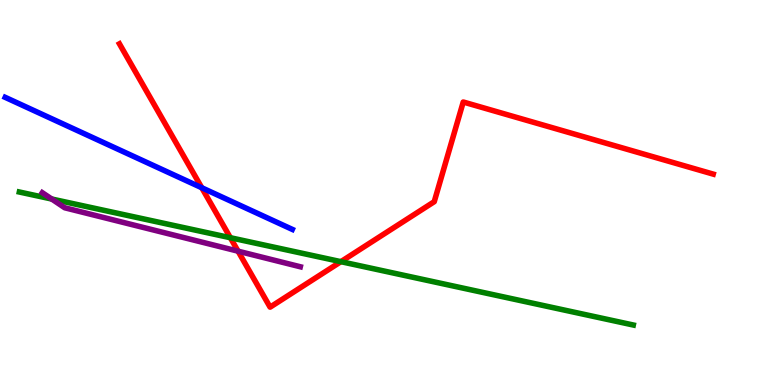[{'lines': ['blue', 'red'], 'intersections': [{'x': 2.6, 'y': 5.12}]}, {'lines': ['green', 'red'], 'intersections': [{'x': 2.97, 'y': 3.83}, {'x': 4.4, 'y': 3.2}]}, {'lines': ['purple', 'red'], 'intersections': [{'x': 3.07, 'y': 3.48}]}, {'lines': ['blue', 'green'], 'intersections': []}, {'lines': ['blue', 'purple'], 'intersections': []}, {'lines': ['green', 'purple'], 'intersections': [{'x': 0.667, 'y': 4.83}]}]